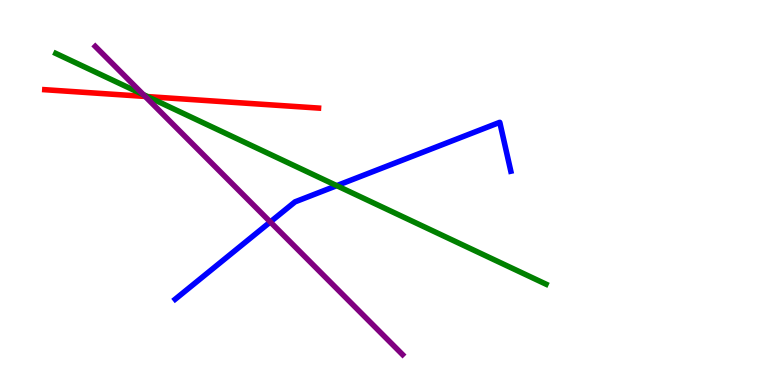[{'lines': ['blue', 'red'], 'intersections': []}, {'lines': ['green', 'red'], 'intersections': [{'x': 1.9, 'y': 7.49}]}, {'lines': ['purple', 'red'], 'intersections': [{'x': 1.87, 'y': 7.5}]}, {'lines': ['blue', 'green'], 'intersections': [{'x': 4.35, 'y': 5.18}]}, {'lines': ['blue', 'purple'], 'intersections': [{'x': 3.49, 'y': 4.24}]}, {'lines': ['green', 'purple'], 'intersections': [{'x': 1.85, 'y': 7.54}]}]